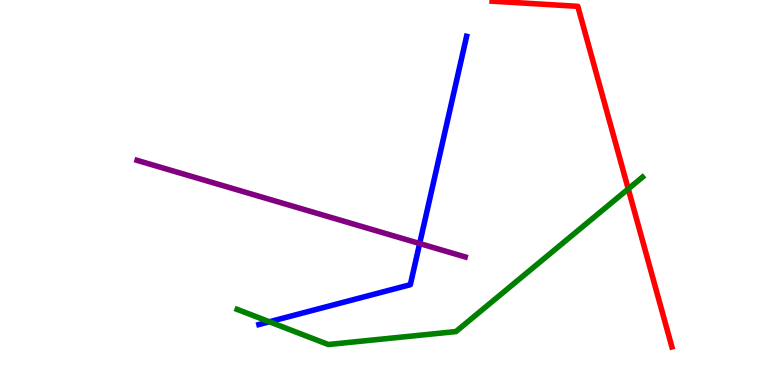[{'lines': ['blue', 'red'], 'intersections': []}, {'lines': ['green', 'red'], 'intersections': [{'x': 8.11, 'y': 5.09}]}, {'lines': ['purple', 'red'], 'intersections': []}, {'lines': ['blue', 'green'], 'intersections': [{'x': 3.48, 'y': 1.64}]}, {'lines': ['blue', 'purple'], 'intersections': [{'x': 5.41, 'y': 3.67}]}, {'lines': ['green', 'purple'], 'intersections': []}]